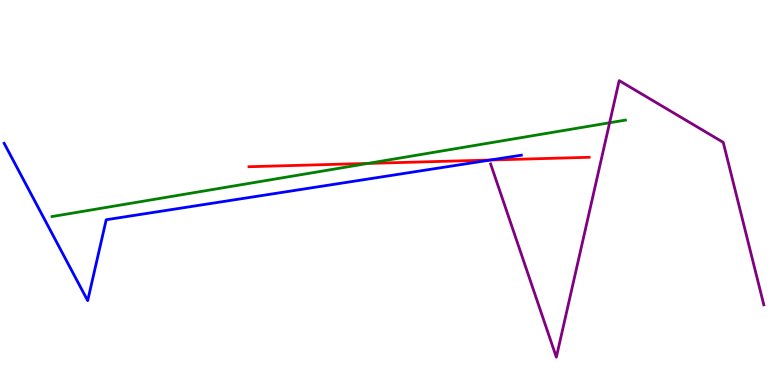[{'lines': ['blue', 'red'], 'intersections': [{'x': 6.33, 'y': 5.84}]}, {'lines': ['green', 'red'], 'intersections': [{'x': 4.75, 'y': 5.76}]}, {'lines': ['purple', 'red'], 'intersections': []}, {'lines': ['blue', 'green'], 'intersections': []}, {'lines': ['blue', 'purple'], 'intersections': []}, {'lines': ['green', 'purple'], 'intersections': [{'x': 7.87, 'y': 6.81}]}]